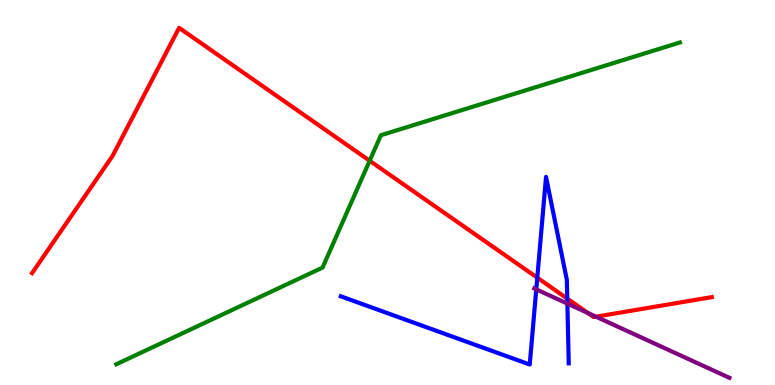[{'lines': ['blue', 'red'], 'intersections': [{'x': 6.93, 'y': 2.79}, {'x': 7.32, 'y': 2.24}]}, {'lines': ['green', 'red'], 'intersections': [{'x': 4.77, 'y': 5.82}]}, {'lines': ['purple', 'red'], 'intersections': [{'x': 7.59, 'y': 1.87}, {'x': 7.69, 'y': 1.77}]}, {'lines': ['blue', 'green'], 'intersections': []}, {'lines': ['blue', 'purple'], 'intersections': [{'x': 6.92, 'y': 2.48}, {'x': 7.32, 'y': 2.11}]}, {'lines': ['green', 'purple'], 'intersections': []}]